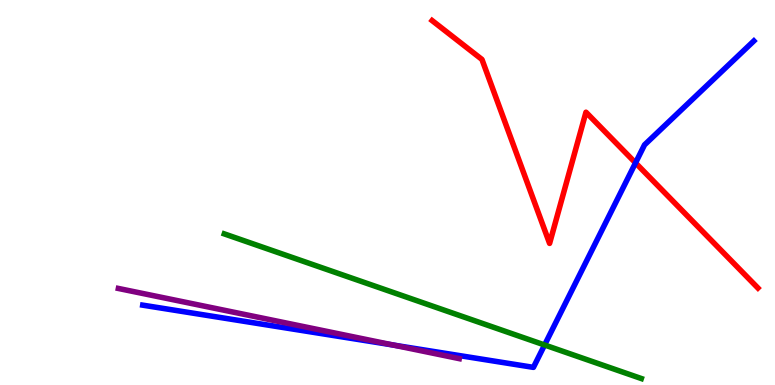[{'lines': ['blue', 'red'], 'intersections': [{'x': 8.2, 'y': 5.77}]}, {'lines': ['green', 'red'], 'intersections': []}, {'lines': ['purple', 'red'], 'intersections': []}, {'lines': ['blue', 'green'], 'intersections': [{'x': 7.03, 'y': 1.04}]}, {'lines': ['blue', 'purple'], 'intersections': [{'x': 5.08, 'y': 1.04}]}, {'lines': ['green', 'purple'], 'intersections': []}]